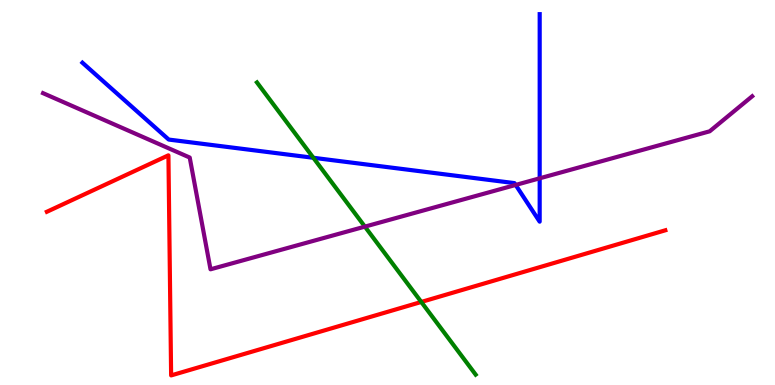[{'lines': ['blue', 'red'], 'intersections': []}, {'lines': ['green', 'red'], 'intersections': [{'x': 5.44, 'y': 2.16}]}, {'lines': ['purple', 'red'], 'intersections': []}, {'lines': ['blue', 'green'], 'intersections': [{'x': 4.04, 'y': 5.9}]}, {'lines': ['blue', 'purple'], 'intersections': [{'x': 6.65, 'y': 5.2}, {'x': 6.96, 'y': 5.37}]}, {'lines': ['green', 'purple'], 'intersections': [{'x': 4.71, 'y': 4.11}]}]